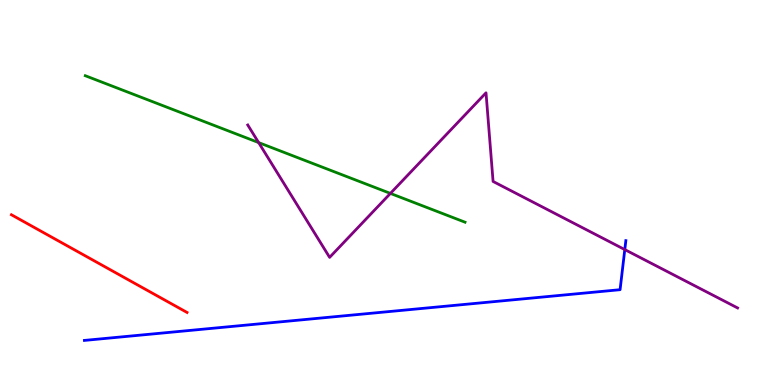[{'lines': ['blue', 'red'], 'intersections': []}, {'lines': ['green', 'red'], 'intersections': []}, {'lines': ['purple', 'red'], 'intersections': []}, {'lines': ['blue', 'green'], 'intersections': []}, {'lines': ['blue', 'purple'], 'intersections': [{'x': 8.06, 'y': 3.52}]}, {'lines': ['green', 'purple'], 'intersections': [{'x': 3.34, 'y': 6.3}, {'x': 5.04, 'y': 4.98}]}]